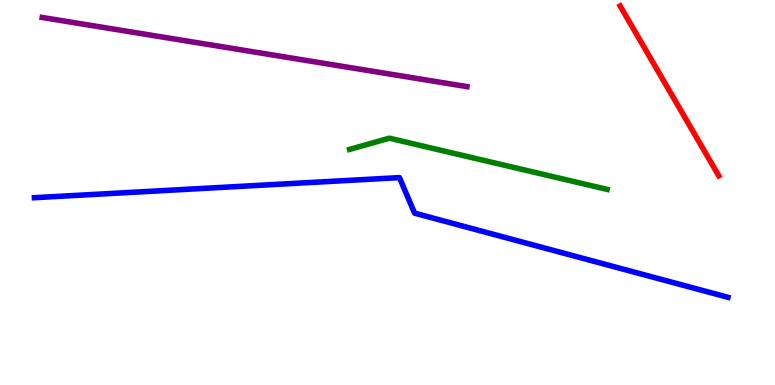[{'lines': ['blue', 'red'], 'intersections': []}, {'lines': ['green', 'red'], 'intersections': []}, {'lines': ['purple', 'red'], 'intersections': []}, {'lines': ['blue', 'green'], 'intersections': []}, {'lines': ['blue', 'purple'], 'intersections': []}, {'lines': ['green', 'purple'], 'intersections': []}]